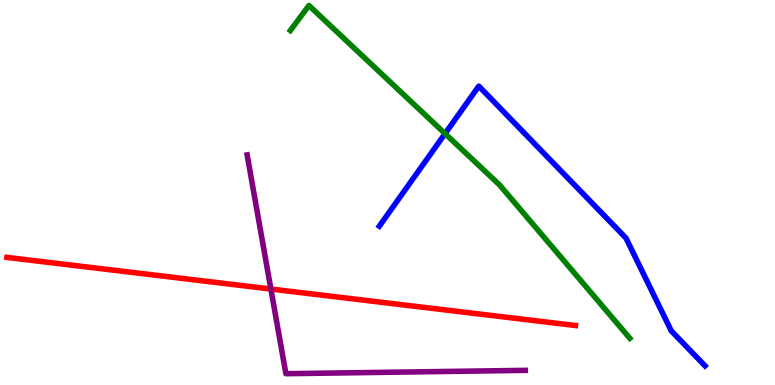[{'lines': ['blue', 'red'], 'intersections': []}, {'lines': ['green', 'red'], 'intersections': []}, {'lines': ['purple', 'red'], 'intersections': [{'x': 3.5, 'y': 2.49}]}, {'lines': ['blue', 'green'], 'intersections': [{'x': 5.74, 'y': 6.53}]}, {'lines': ['blue', 'purple'], 'intersections': []}, {'lines': ['green', 'purple'], 'intersections': []}]